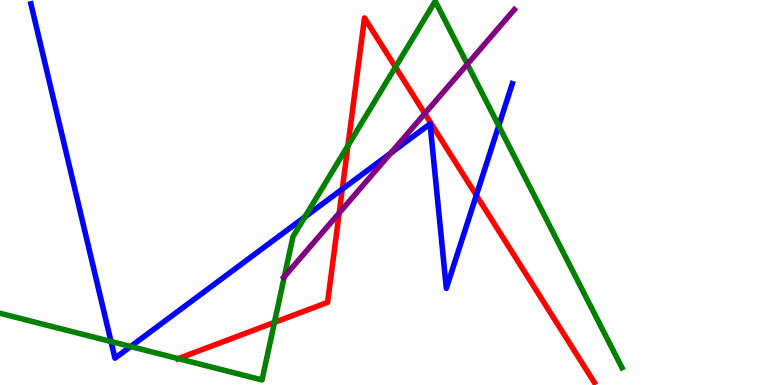[{'lines': ['blue', 'red'], 'intersections': [{'x': 4.42, 'y': 5.09}, {'x': 6.15, 'y': 4.93}]}, {'lines': ['green', 'red'], 'intersections': [{'x': 2.3, 'y': 0.685}, {'x': 3.54, 'y': 1.63}, {'x': 4.49, 'y': 6.21}, {'x': 5.1, 'y': 8.26}]}, {'lines': ['purple', 'red'], 'intersections': [{'x': 4.38, 'y': 4.47}, {'x': 5.48, 'y': 7.05}]}, {'lines': ['blue', 'green'], 'intersections': [{'x': 1.43, 'y': 1.13}, {'x': 1.69, 'y': 1.0}, {'x': 3.93, 'y': 4.37}, {'x': 6.44, 'y': 6.73}]}, {'lines': ['blue', 'purple'], 'intersections': [{'x': 5.04, 'y': 6.02}]}, {'lines': ['green', 'purple'], 'intersections': [{'x': 3.67, 'y': 2.81}, {'x': 6.03, 'y': 8.33}]}]